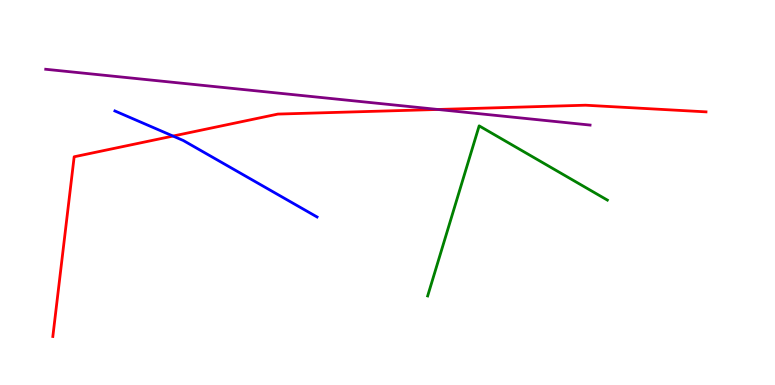[{'lines': ['blue', 'red'], 'intersections': [{'x': 2.23, 'y': 6.47}]}, {'lines': ['green', 'red'], 'intersections': []}, {'lines': ['purple', 'red'], 'intersections': [{'x': 5.65, 'y': 7.16}]}, {'lines': ['blue', 'green'], 'intersections': []}, {'lines': ['blue', 'purple'], 'intersections': []}, {'lines': ['green', 'purple'], 'intersections': []}]